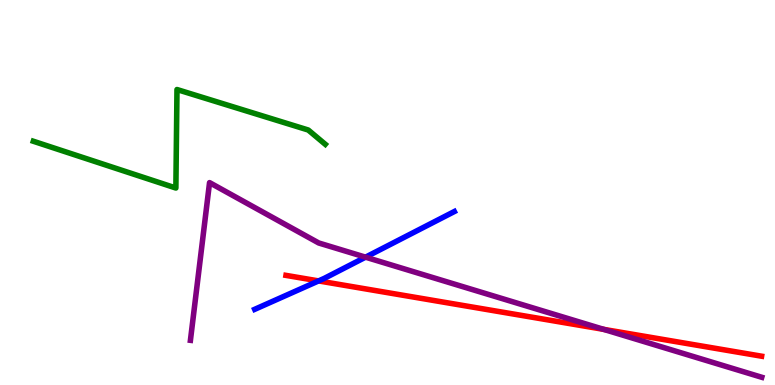[{'lines': ['blue', 'red'], 'intersections': [{'x': 4.11, 'y': 2.7}]}, {'lines': ['green', 'red'], 'intersections': []}, {'lines': ['purple', 'red'], 'intersections': [{'x': 7.79, 'y': 1.44}]}, {'lines': ['blue', 'green'], 'intersections': []}, {'lines': ['blue', 'purple'], 'intersections': [{'x': 4.72, 'y': 3.32}]}, {'lines': ['green', 'purple'], 'intersections': []}]